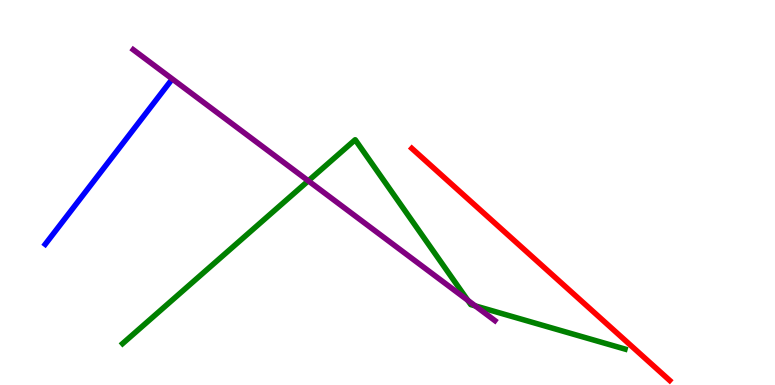[{'lines': ['blue', 'red'], 'intersections': []}, {'lines': ['green', 'red'], 'intersections': []}, {'lines': ['purple', 'red'], 'intersections': []}, {'lines': ['blue', 'green'], 'intersections': []}, {'lines': ['blue', 'purple'], 'intersections': []}, {'lines': ['green', 'purple'], 'intersections': [{'x': 3.98, 'y': 5.3}, {'x': 6.04, 'y': 2.2}, {'x': 6.13, 'y': 2.06}]}]